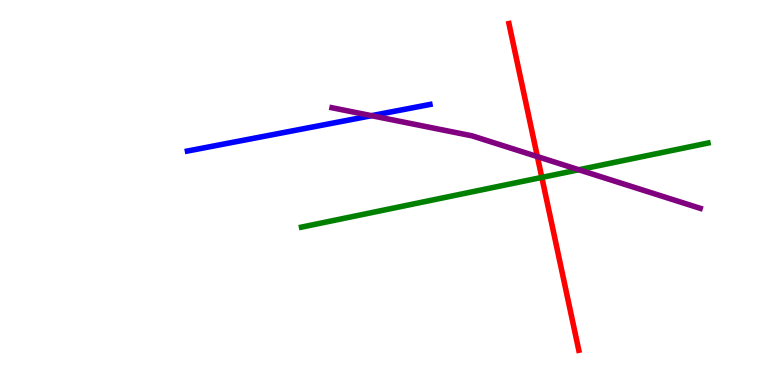[{'lines': ['blue', 'red'], 'intersections': []}, {'lines': ['green', 'red'], 'intersections': [{'x': 6.99, 'y': 5.39}]}, {'lines': ['purple', 'red'], 'intersections': [{'x': 6.93, 'y': 5.93}]}, {'lines': ['blue', 'green'], 'intersections': []}, {'lines': ['blue', 'purple'], 'intersections': [{'x': 4.79, 'y': 7.0}]}, {'lines': ['green', 'purple'], 'intersections': [{'x': 7.47, 'y': 5.59}]}]